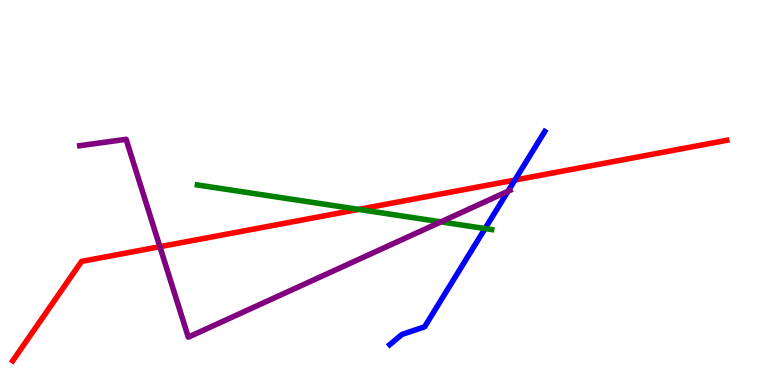[{'lines': ['blue', 'red'], 'intersections': [{'x': 6.64, 'y': 5.32}]}, {'lines': ['green', 'red'], 'intersections': [{'x': 4.63, 'y': 4.56}]}, {'lines': ['purple', 'red'], 'intersections': [{'x': 2.06, 'y': 3.59}]}, {'lines': ['blue', 'green'], 'intersections': [{'x': 6.26, 'y': 4.06}]}, {'lines': ['blue', 'purple'], 'intersections': [{'x': 6.55, 'y': 5.03}]}, {'lines': ['green', 'purple'], 'intersections': [{'x': 5.69, 'y': 4.24}]}]